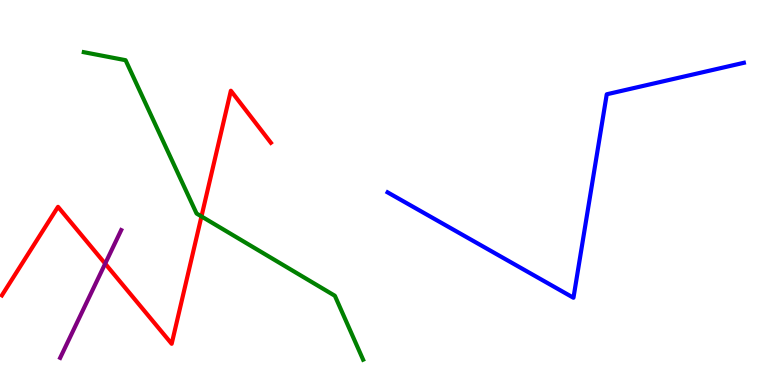[{'lines': ['blue', 'red'], 'intersections': []}, {'lines': ['green', 'red'], 'intersections': [{'x': 2.6, 'y': 4.38}]}, {'lines': ['purple', 'red'], 'intersections': [{'x': 1.36, 'y': 3.15}]}, {'lines': ['blue', 'green'], 'intersections': []}, {'lines': ['blue', 'purple'], 'intersections': []}, {'lines': ['green', 'purple'], 'intersections': []}]